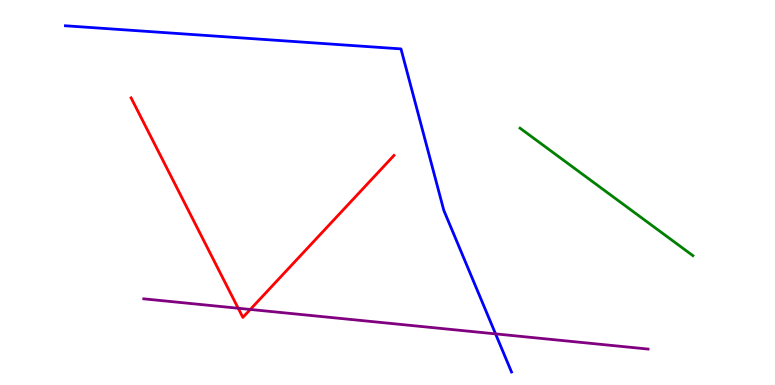[{'lines': ['blue', 'red'], 'intersections': []}, {'lines': ['green', 'red'], 'intersections': []}, {'lines': ['purple', 'red'], 'intersections': [{'x': 3.07, 'y': 1.99}, {'x': 3.23, 'y': 1.96}]}, {'lines': ['blue', 'green'], 'intersections': []}, {'lines': ['blue', 'purple'], 'intersections': [{'x': 6.39, 'y': 1.33}]}, {'lines': ['green', 'purple'], 'intersections': []}]